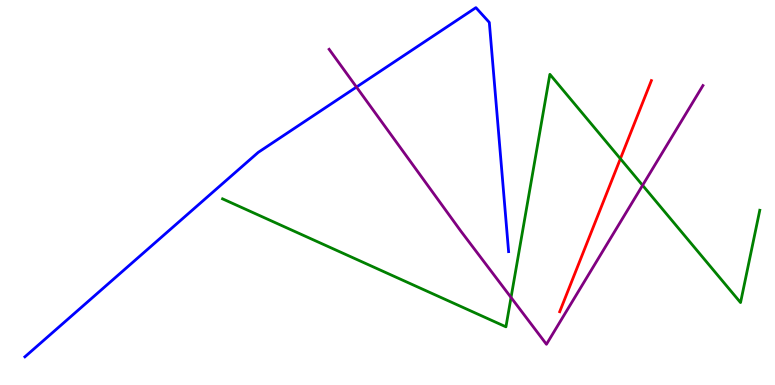[{'lines': ['blue', 'red'], 'intersections': []}, {'lines': ['green', 'red'], 'intersections': [{'x': 8.01, 'y': 5.88}]}, {'lines': ['purple', 'red'], 'intersections': []}, {'lines': ['blue', 'green'], 'intersections': []}, {'lines': ['blue', 'purple'], 'intersections': [{'x': 4.6, 'y': 7.74}]}, {'lines': ['green', 'purple'], 'intersections': [{'x': 6.59, 'y': 2.27}, {'x': 8.29, 'y': 5.19}]}]